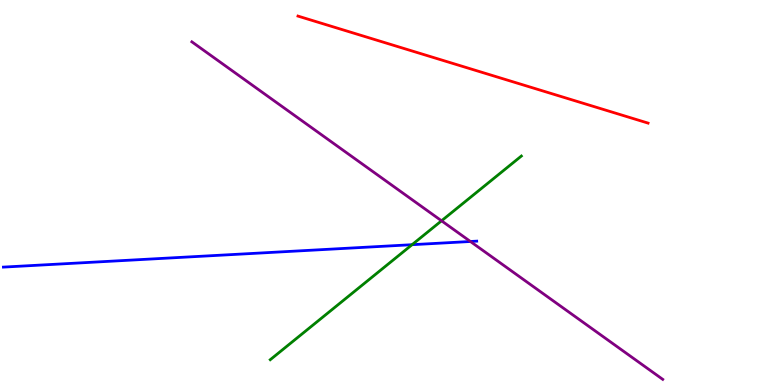[{'lines': ['blue', 'red'], 'intersections': []}, {'lines': ['green', 'red'], 'intersections': []}, {'lines': ['purple', 'red'], 'intersections': []}, {'lines': ['blue', 'green'], 'intersections': [{'x': 5.32, 'y': 3.64}]}, {'lines': ['blue', 'purple'], 'intersections': [{'x': 6.07, 'y': 3.73}]}, {'lines': ['green', 'purple'], 'intersections': [{'x': 5.7, 'y': 4.27}]}]